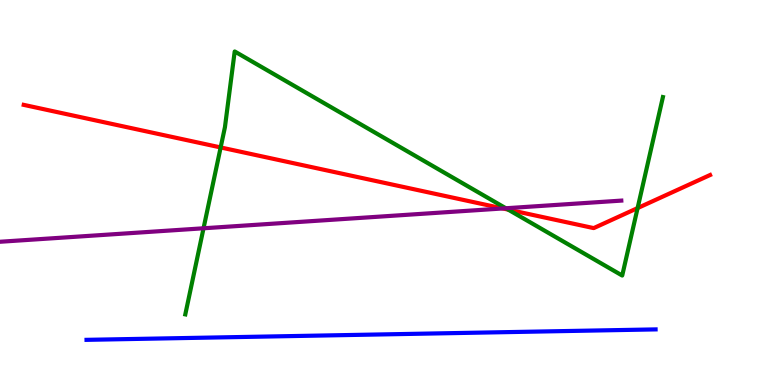[{'lines': ['blue', 'red'], 'intersections': []}, {'lines': ['green', 'red'], 'intersections': [{'x': 2.85, 'y': 6.17}, {'x': 6.56, 'y': 4.56}, {'x': 8.23, 'y': 4.6}]}, {'lines': ['purple', 'red'], 'intersections': [{'x': 6.49, 'y': 4.59}]}, {'lines': ['blue', 'green'], 'intersections': []}, {'lines': ['blue', 'purple'], 'intersections': []}, {'lines': ['green', 'purple'], 'intersections': [{'x': 2.63, 'y': 4.07}, {'x': 6.53, 'y': 4.59}]}]